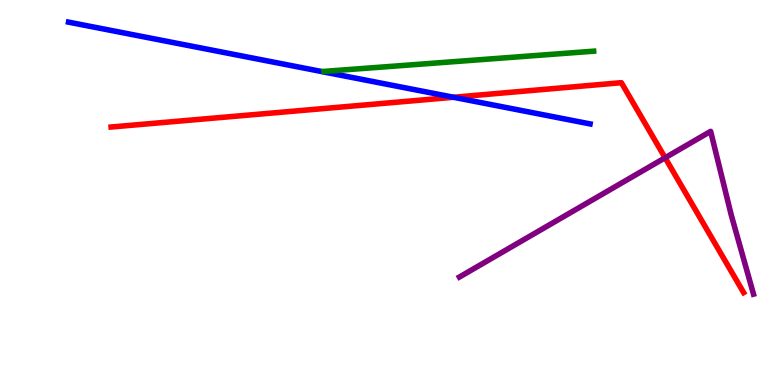[{'lines': ['blue', 'red'], 'intersections': [{'x': 5.85, 'y': 7.47}]}, {'lines': ['green', 'red'], 'intersections': []}, {'lines': ['purple', 'red'], 'intersections': [{'x': 8.58, 'y': 5.9}]}, {'lines': ['blue', 'green'], 'intersections': []}, {'lines': ['blue', 'purple'], 'intersections': []}, {'lines': ['green', 'purple'], 'intersections': []}]